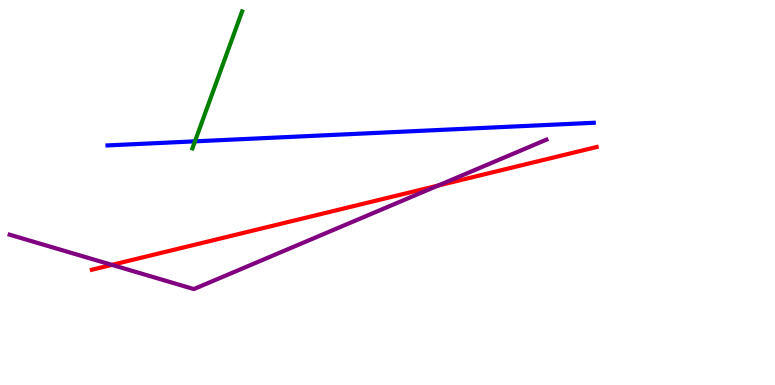[{'lines': ['blue', 'red'], 'intersections': []}, {'lines': ['green', 'red'], 'intersections': []}, {'lines': ['purple', 'red'], 'intersections': [{'x': 1.44, 'y': 3.12}, {'x': 5.65, 'y': 5.18}]}, {'lines': ['blue', 'green'], 'intersections': [{'x': 2.52, 'y': 6.33}]}, {'lines': ['blue', 'purple'], 'intersections': []}, {'lines': ['green', 'purple'], 'intersections': []}]